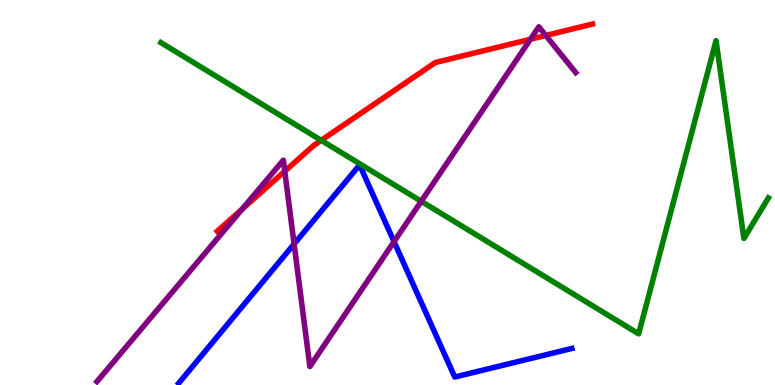[{'lines': ['blue', 'red'], 'intersections': []}, {'lines': ['green', 'red'], 'intersections': [{'x': 4.14, 'y': 6.36}]}, {'lines': ['purple', 'red'], 'intersections': [{'x': 3.12, 'y': 4.57}, {'x': 3.67, 'y': 5.55}, {'x': 6.84, 'y': 8.98}, {'x': 7.04, 'y': 9.08}]}, {'lines': ['blue', 'green'], 'intersections': []}, {'lines': ['blue', 'purple'], 'intersections': [{'x': 3.79, 'y': 3.66}, {'x': 5.08, 'y': 3.72}]}, {'lines': ['green', 'purple'], 'intersections': [{'x': 5.44, 'y': 4.77}]}]